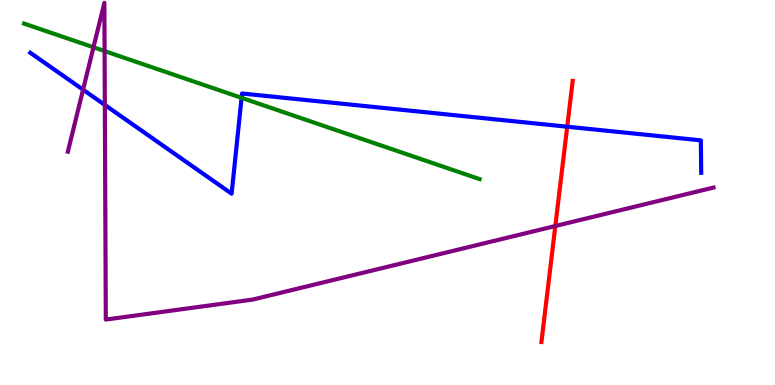[{'lines': ['blue', 'red'], 'intersections': [{'x': 7.32, 'y': 6.71}]}, {'lines': ['green', 'red'], 'intersections': []}, {'lines': ['purple', 'red'], 'intersections': [{'x': 7.17, 'y': 4.13}]}, {'lines': ['blue', 'green'], 'intersections': [{'x': 3.12, 'y': 7.46}]}, {'lines': ['blue', 'purple'], 'intersections': [{'x': 1.07, 'y': 7.67}, {'x': 1.35, 'y': 7.27}]}, {'lines': ['green', 'purple'], 'intersections': [{'x': 1.21, 'y': 8.77}, {'x': 1.35, 'y': 8.67}]}]